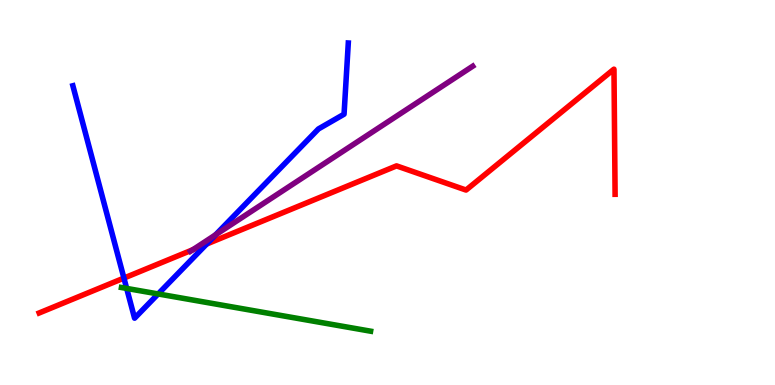[{'lines': ['blue', 'red'], 'intersections': [{'x': 1.6, 'y': 2.78}, {'x': 2.67, 'y': 3.66}]}, {'lines': ['green', 'red'], 'intersections': []}, {'lines': ['purple', 'red'], 'intersections': [{'x': 2.49, 'y': 3.51}]}, {'lines': ['blue', 'green'], 'intersections': [{'x': 1.63, 'y': 2.51}, {'x': 2.04, 'y': 2.37}]}, {'lines': ['blue', 'purple'], 'intersections': [{'x': 2.78, 'y': 3.9}]}, {'lines': ['green', 'purple'], 'intersections': []}]